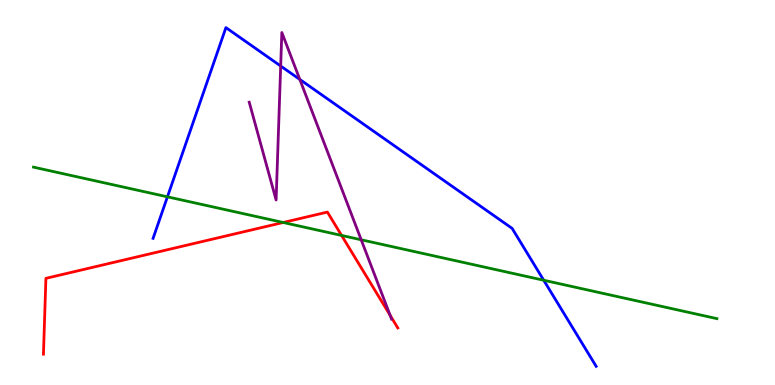[{'lines': ['blue', 'red'], 'intersections': []}, {'lines': ['green', 'red'], 'intersections': [{'x': 3.65, 'y': 4.22}, {'x': 4.41, 'y': 3.88}]}, {'lines': ['purple', 'red'], 'intersections': [{'x': 5.03, 'y': 1.81}]}, {'lines': ['blue', 'green'], 'intersections': [{'x': 2.16, 'y': 4.89}, {'x': 7.02, 'y': 2.72}]}, {'lines': ['blue', 'purple'], 'intersections': [{'x': 3.62, 'y': 8.29}, {'x': 3.87, 'y': 7.94}]}, {'lines': ['green', 'purple'], 'intersections': [{'x': 4.66, 'y': 3.77}]}]